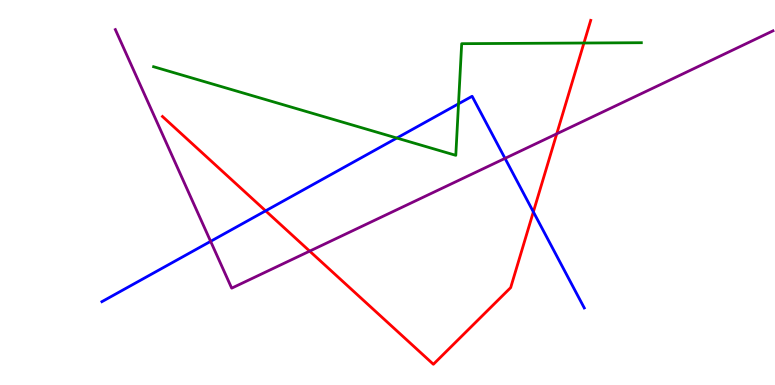[{'lines': ['blue', 'red'], 'intersections': [{'x': 3.43, 'y': 4.52}, {'x': 6.88, 'y': 4.5}]}, {'lines': ['green', 'red'], 'intersections': [{'x': 7.53, 'y': 8.88}]}, {'lines': ['purple', 'red'], 'intersections': [{'x': 4.0, 'y': 3.48}, {'x': 7.18, 'y': 6.52}]}, {'lines': ['blue', 'green'], 'intersections': [{'x': 5.12, 'y': 6.41}, {'x': 5.92, 'y': 7.3}]}, {'lines': ['blue', 'purple'], 'intersections': [{'x': 2.72, 'y': 3.73}, {'x': 6.52, 'y': 5.89}]}, {'lines': ['green', 'purple'], 'intersections': []}]